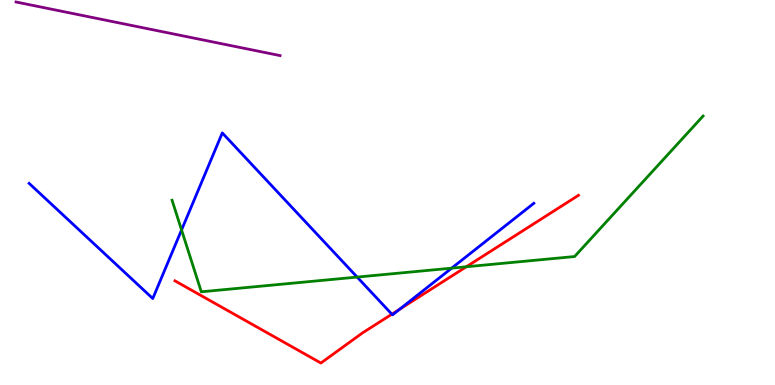[{'lines': ['blue', 'red'], 'intersections': [{'x': 5.06, 'y': 1.84}, {'x': 5.16, 'y': 1.97}]}, {'lines': ['green', 'red'], 'intersections': [{'x': 6.02, 'y': 3.07}]}, {'lines': ['purple', 'red'], 'intersections': []}, {'lines': ['blue', 'green'], 'intersections': [{'x': 2.34, 'y': 4.03}, {'x': 4.61, 'y': 2.8}, {'x': 5.83, 'y': 3.04}]}, {'lines': ['blue', 'purple'], 'intersections': []}, {'lines': ['green', 'purple'], 'intersections': []}]